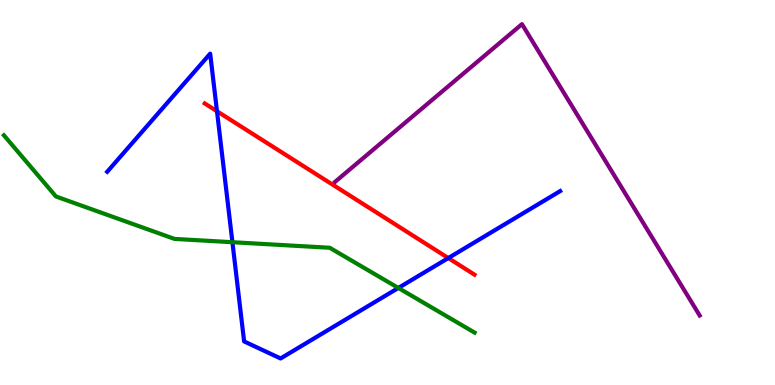[{'lines': ['blue', 'red'], 'intersections': [{'x': 2.8, 'y': 7.11}, {'x': 5.78, 'y': 3.3}]}, {'lines': ['green', 'red'], 'intersections': []}, {'lines': ['purple', 'red'], 'intersections': []}, {'lines': ['blue', 'green'], 'intersections': [{'x': 3.0, 'y': 3.71}, {'x': 5.14, 'y': 2.52}]}, {'lines': ['blue', 'purple'], 'intersections': []}, {'lines': ['green', 'purple'], 'intersections': []}]